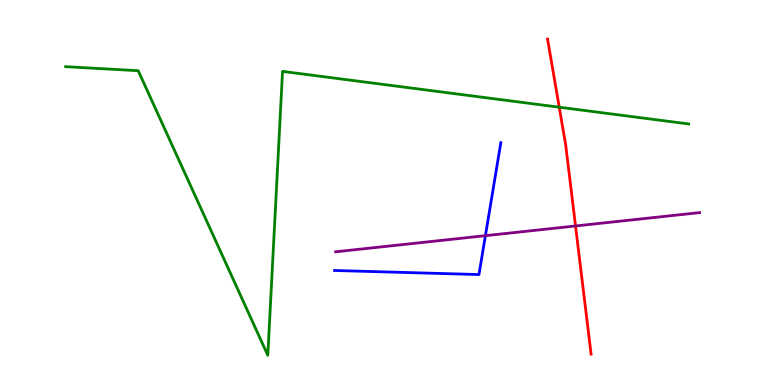[{'lines': ['blue', 'red'], 'intersections': []}, {'lines': ['green', 'red'], 'intersections': [{'x': 7.22, 'y': 7.22}]}, {'lines': ['purple', 'red'], 'intersections': [{'x': 7.43, 'y': 4.13}]}, {'lines': ['blue', 'green'], 'intersections': []}, {'lines': ['blue', 'purple'], 'intersections': [{'x': 6.26, 'y': 3.88}]}, {'lines': ['green', 'purple'], 'intersections': []}]